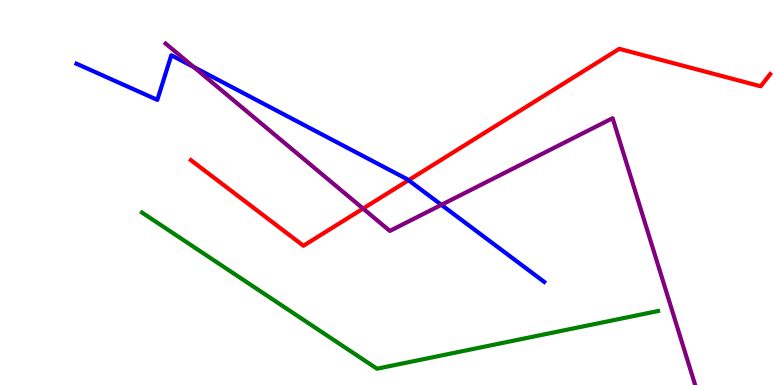[{'lines': ['blue', 'red'], 'intersections': [{'x': 5.27, 'y': 5.32}]}, {'lines': ['green', 'red'], 'intersections': []}, {'lines': ['purple', 'red'], 'intersections': [{'x': 4.68, 'y': 4.58}]}, {'lines': ['blue', 'green'], 'intersections': []}, {'lines': ['blue', 'purple'], 'intersections': [{'x': 2.5, 'y': 8.26}, {'x': 5.7, 'y': 4.68}]}, {'lines': ['green', 'purple'], 'intersections': []}]